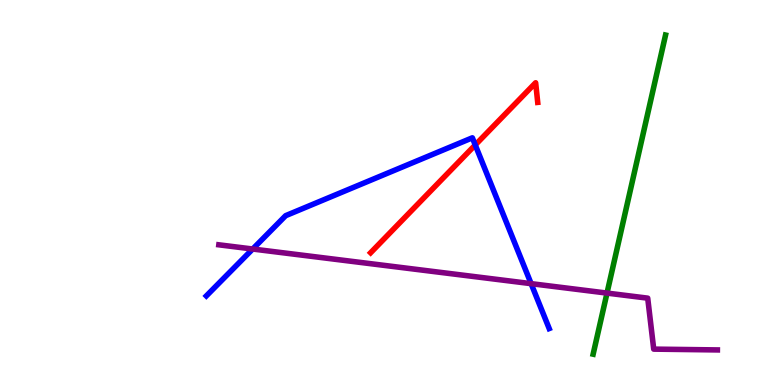[{'lines': ['blue', 'red'], 'intersections': [{'x': 6.13, 'y': 6.23}]}, {'lines': ['green', 'red'], 'intersections': []}, {'lines': ['purple', 'red'], 'intersections': []}, {'lines': ['blue', 'green'], 'intersections': []}, {'lines': ['blue', 'purple'], 'intersections': [{'x': 3.26, 'y': 3.53}, {'x': 6.85, 'y': 2.63}]}, {'lines': ['green', 'purple'], 'intersections': [{'x': 7.83, 'y': 2.39}]}]